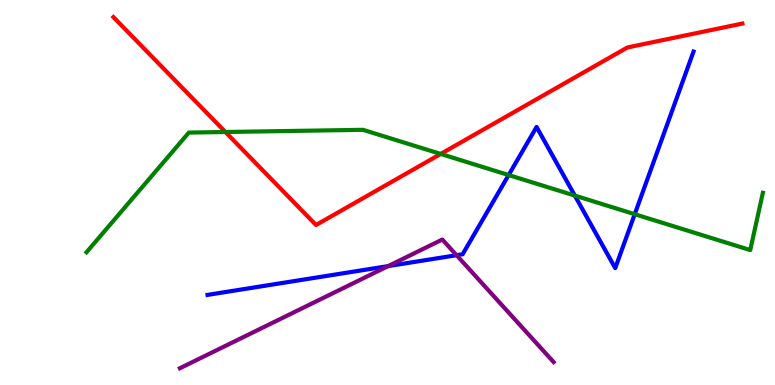[{'lines': ['blue', 'red'], 'intersections': []}, {'lines': ['green', 'red'], 'intersections': [{'x': 2.91, 'y': 6.57}, {'x': 5.69, 'y': 6.0}]}, {'lines': ['purple', 'red'], 'intersections': []}, {'lines': ['blue', 'green'], 'intersections': [{'x': 6.56, 'y': 5.45}, {'x': 7.42, 'y': 4.92}, {'x': 8.19, 'y': 4.44}]}, {'lines': ['blue', 'purple'], 'intersections': [{'x': 5.01, 'y': 3.09}, {'x': 5.89, 'y': 3.37}]}, {'lines': ['green', 'purple'], 'intersections': []}]